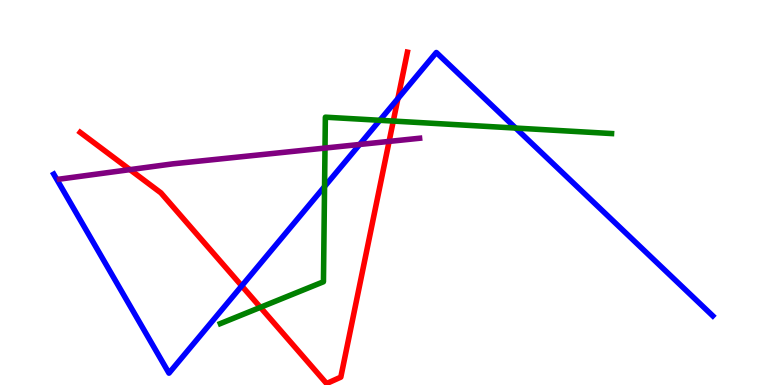[{'lines': ['blue', 'red'], 'intersections': [{'x': 3.12, 'y': 2.57}, {'x': 5.13, 'y': 7.44}]}, {'lines': ['green', 'red'], 'intersections': [{'x': 3.36, 'y': 2.02}, {'x': 5.07, 'y': 6.86}]}, {'lines': ['purple', 'red'], 'intersections': [{'x': 1.68, 'y': 5.59}, {'x': 5.02, 'y': 6.33}]}, {'lines': ['blue', 'green'], 'intersections': [{'x': 4.19, 'y': 5.15}, {'x': 4.9, 'y': 6.88}, {'x': 6.65, 'y': 6.67}]}, {'lines': ['blue', 'purple'], 'intersections': [{'x': 4.64, 'y': 6.25}]}, {'lines': ['green', 'purple'], 'intersections': [{'x': 4.19, 'y': 6.15}]}]